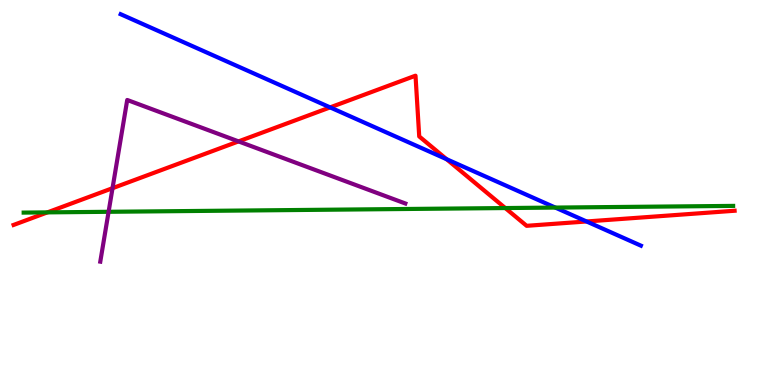[{'lines': ['blue', 'red'], 'intersections': [{'x': 4.26, 'y': 7.21}, {'x': 5.76, 'y': 5.87}, {'x': 7.57, 'y': 4.25}]}, {'lines': ['green', 'red'], 'intersections': [{'x': 0.612, 'y': 4.48}, {'x': 6.52, 'y': 4.6}]}, {'lines': ['purple', 'red'], 'intersections': [{'x': 1.45, 'y': 5.11}, {'x': 3.08, 'y': 6.33}]}, {'lines': ['blue', 'green'], 'intersections': [{'x': 7.17, 'y': 4.61}]}, {'lines': ['blue', 'purple'], 'intersections': []}, {'lines': ['green', 'purple'], 'intersections': [{'x': 1.4, 'y': 4.5}]}]